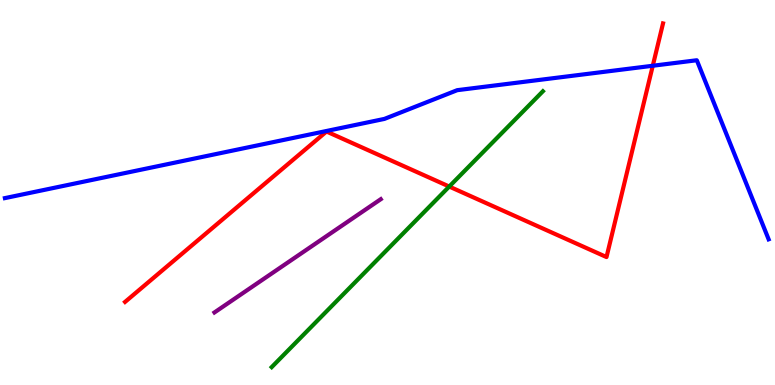[{'lines': ['blue', 'red'], 'intersections': [{'x': 8.42, 'y': 8.29}]}, {'lines': ['green', 'red'], 'intersections': [{'x': 5.8, 'y': 5.15}]}, {'lines': ['purple', 'red'], 'intersections': []}, {'lines': ['blue', 'green'], 'intersections': []}, {'lines': ['blue', 'purple'], 'intersections': []}, {'lines': ['green', 'purple'], 'intersections': []}]